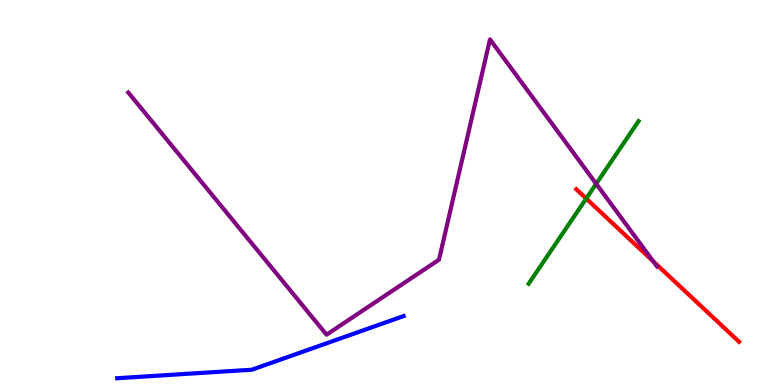[{'lines': ['blue', 'red'], 'intersections': []}, {'lines': ['green', 'red'], 'intersections': [{'x': 7.56, 'y': 4.84}]}, {'lines': ['purple', 'red'], 'intersections': [{'x': 8.43, 'y': 3.21}]}, {'lines': ['blue', 'green'], 'intersections': []}, {'lines': ['blue', 'purple'], 'intersections': []}, {'lines': ['green', 'purple'], 'intersections': [{'x': 7.69, 'y': 5.23}]}]